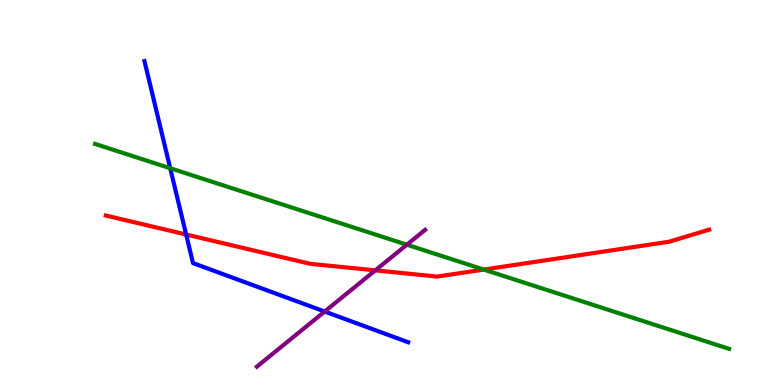[{'lines': ['blue', 'red'], 'intersections': [{'x': 2.4, 'y': 3.91}]}, {'lines': ['green', 'red'], 'intersections': [{'x': 6.24, 'y': 3.0}]}, {'lines': ['purple', 'red'], 'intersections': [{'x': 4.84, 'y': 2.98}]}, {'lines': ['blue', 'green'], 'intersections': [{'x': 2.2, 'y': 5.63}]}, {'lines': ['blue', 'purple'], 'intersections': [{'x': 4.19, 'y': 1.91}]}, {'lines': ['green', 'purple'], 'intersections': [{'x': 5.25, 'y': 3.64}]}]